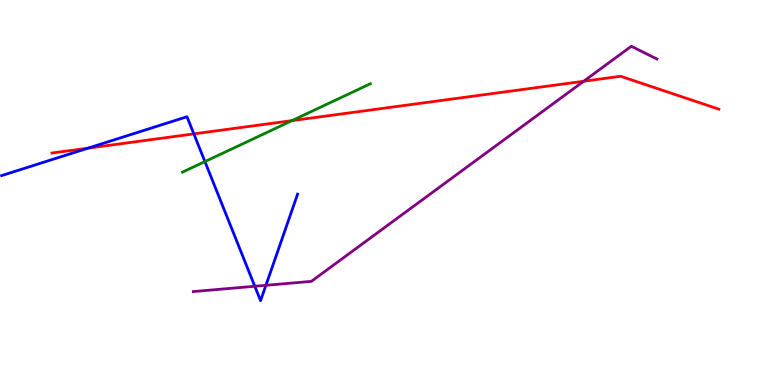[{'lines': ['blue', 'red'], 'intersections': [{'x': 1.14, 'y': 6.15}, {'x': 2.5, 'y': 6.52}]}, {'lines': ['green', 'red'], 'intersections': [{'x': 3.77, 'y': 6.87}]}, {'lines': ['purple', 'red'], 'intersections': [{'x': 7.53, 'y': 7.89}]}, {'lines': ['blue', 'green'], 'intersections': [{'x': 2.64, 'y': 5.8}]}, {'lines': ['blue', 'purple'], 'intersections': [{'x': 3.29, 'y': 2.56}, {'x': 3.43, 'y': 2.59}]}, {'lines': ['green', 'purple'], 'intersections': []}]